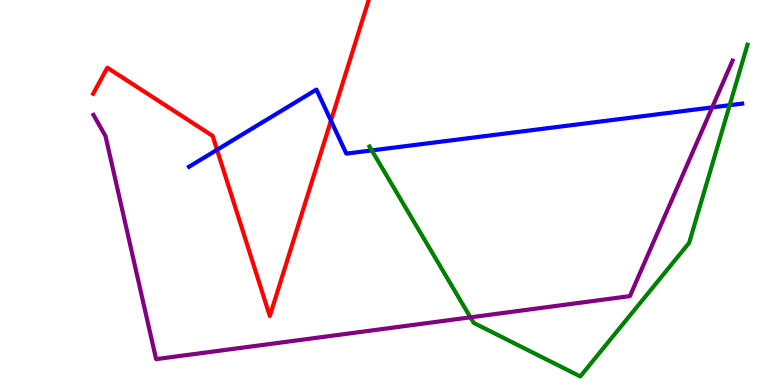[{'lines': ['blue', 'red'], 'intersections': [{'x': 2.8, 'y': 6.11}, {'x': 4.27, 'y': 6.87}]}, {'lines': ['green', 'red'], 'intersections': []}, {'lines': ['purple', 'red'], 'intersections': []}, {'lines': ['blue', 'green'], 'intersections': [{'x': 4.8, 'y': 6.09}, {'x': 9.42, 'y': 7.27}]}, {'lines': ['blue', 'purple'], 'intersections': [{'x': 9.19, 'y': 7.21}]}, {'lines': ['green', 'purple'], 'intersections': [{'x': 6.07, 'y': 1.76}]}]